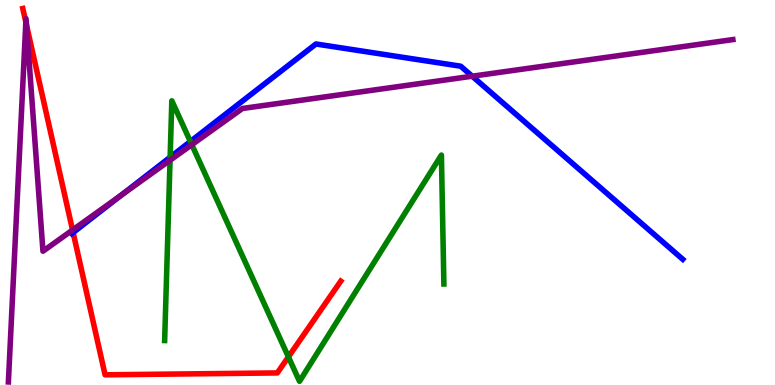[{'lines': ['blue', 'red'], 'intersections': [{'x': 0.944, 'y': 3.96}]}, {'lines': ['green', 'red'], 'intersections': [{'x': 3.72, 'y': 0.73}]}, {'lines': ['purple', 'red'], 'intersections': [{'x': 0.334, 'y': 9.42}, {'x': 0.342, 'y': 9.35}, {'x': 0.936, 'y': 4.03}]}, {'lines': ['blue', 'green'], 'intersections': [{'x': 2.2, 'y': 5.92}, {'x': 2.46, 'y': 6.32}]}, {'lines': ['blue', 'purple'], 'intersections': [{'x': 1.56, 'y': 4.93}, {'x': 6.09, 'y': 8.02}]}, {'lines': ['green', 'purple'], 'intersections': [{'x': 2.19, 'y': 5.84}, {'x': 2.47, 'y': 6.24}]}]